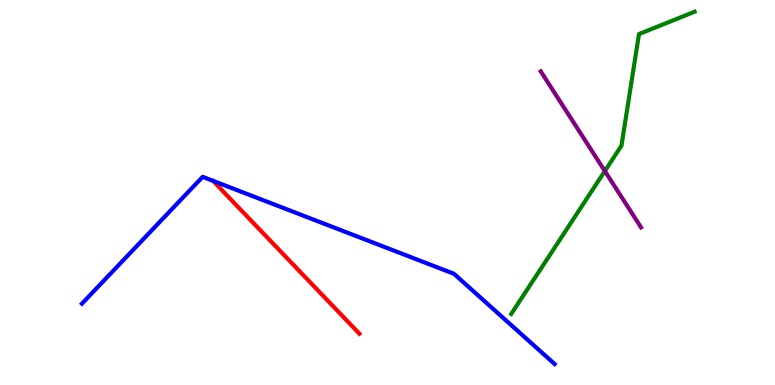[{'lines': ['blue', 'red'], 'intersections': []}, {'lines': ['green', 'red'], 'intersections': []}, {'lines': ['purple', 'red'], 'intersections': []}, {'lines': ['blue', 'green'], 'intersections': []}, {'lines': ['blue', 'purple'], 'intersections': []}, {'lines': ['green', 'purple'], 'intersections': [{'x': 7.8, 'y': 5.56}]}]